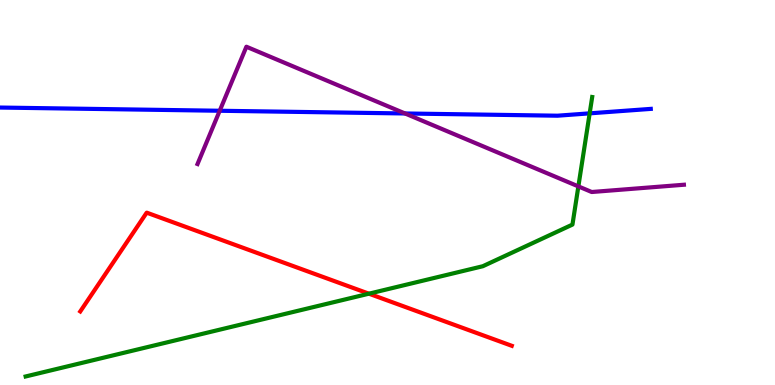[{'lines': ['blue', 'red'], 'intersections': []}, {'lines': ['green', 'red'], 'intersections': [{'x': 4.76, 'y': 2.37}]}, {'lines': ['purple', 'red'], 'intersections': []}, {'lines': ['blue', 'green'], 'intersections': [{'x': 7.61, 'y': 7.06}]}, {'lines': ['blue', 'purple'], 'intersections': [{'x': 2.84, 'y': 7.12}, {'x': 5.23, 'y': 7.05}]}, {'lines': ['green', 'purple'], 'intersections': [{'x': 7.46, 'y': 5.16}]}]